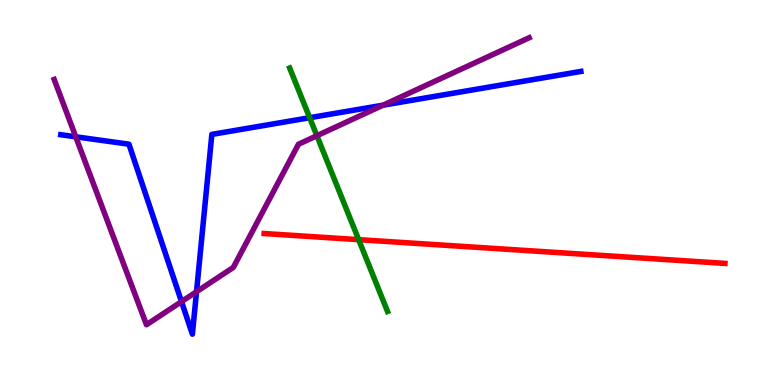[{'lines': ['blue', 'red'], 'intersections': []}, {'lines': ['green', 'red'], 'intersections': [{'x': 4.63, 'y': 3.78}]}, {'lines': ['purple', 'red'], 'intersections': []}, {'lines': ['blue', 'green'], 'intersections': [{'x': 4.0, 'y': 6.94}]}, {'lines': ['blue', 'purple'], 'intersections': [{'x': 0.978, 'y': 6.45}, {'x': 2.34, 'y': 2.17}, {'x': 2.54, 'y': 2.42}, {'x': 4.94, 'y': 7.27}]}, {'lines': ['green', 'purple'], 'intersections': [{'x': 4.09, 'y': 6.47}]}]